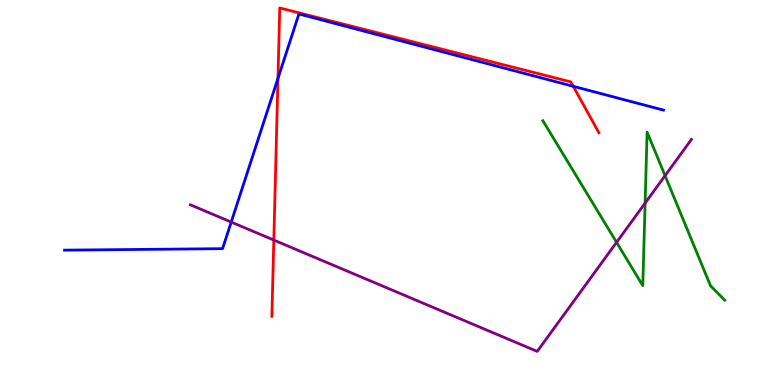[{'lines': ['blue', 'red'], 'intersections': [{'x': 3.59, 'y': 7.96}, {'x': 7.4, 'y': 7.76}]}, {'lines': ['green', 'red'], 'intersections': []}, {'lines': ['purple', 'red'], 'intersections': [{'x': 3.53, 'y': 3.76}]}, {'lines': ['blue', 'green'], 'intersections': []}, {'lines': ['blue', 'purple'], 'intersections': [{'x': 2.98, 'y': 4.23}]}, {'lines': ['green', 'purple'], 'intersections': [{'x': 7.96, 'y': 3.71}, {'x': 8.32, 'y': 4.72}, {'x': 8.58, 'y': 5.44}]}]